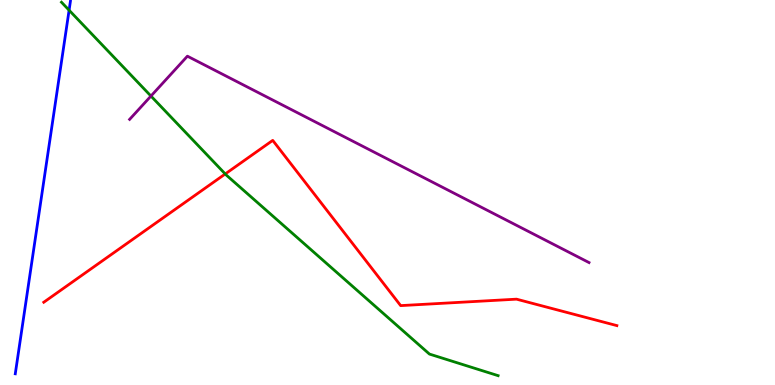[{'lines': ['blue', 'red'], 'intersections': []}, {'lines': ['green', 'red'], 'intersections': [{'x': 2.91, 'y': 5.48}]}, {'lines': ['purple', 'red'], 'intersections': []}, {'lines': ['blue', 'green'], 'intersections': [{'x': 0.892, 'y': 9.73}]}, {'lines': ['blue', 'purple'], 'intersections': []}, {'lines': ['green', 'purple'], 'intersections': [{'x': 1.95, 'y': 7.51}]}]